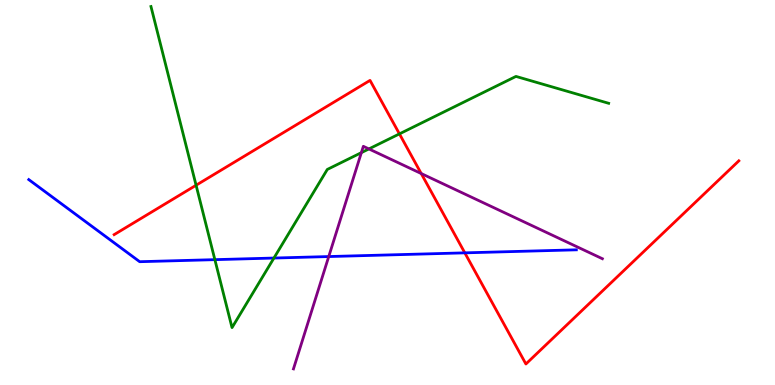[{'lines': ['blue', 'red'], 'intersections': [{'x': 6.0, 'y': 3.43}]}, {'lines': ['green', 'red'], 'intersections': [{'x': 2.53, 'y': 5.19}, {'x': 5.15, 'y': 6.52}]}, {'lines': ['purple', 'red'], 'intersections': [{'x': 5.44, 'y': 5.49}]}, {'lines': ['blue', 'green'], 'intersections': [{'x': 2.77, 'y': 3.26}, {'x': 3.53, 'y': 3.3}]}, {'lines': ['blue', 'purple'], 'intersections': [{'x': 4.24, 'y': 3.34}]}, {'lines': ['green', 'purple'], 'intersections': [{'x': 4.66, 'y': 6.04}, {'x': 4.76, 'y': 6.13}]}]